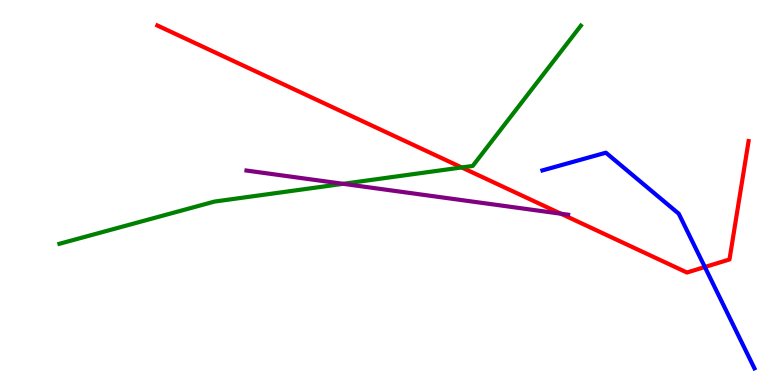[{'lines': ['blue', 'red'], 'intersections': [{'x': 9.09, 'y': 3.06}]}, {'lines': ['green', 'red'], 'intersections': [{'x': 5.96, 'y': 5.65}]}, {'lines': ['purple', 'red'], 'intersections': [{'x': 7.24, 'y': 4.45}]}, {'lines': ['blue', 'green'], 'intersections': []}, {'lines': ['blue', 'purple'], 'intersections': []}, {'lines': ['green', 'purple'], 'intersections': [{'x': 4.43, 'y': 5.23}]}]